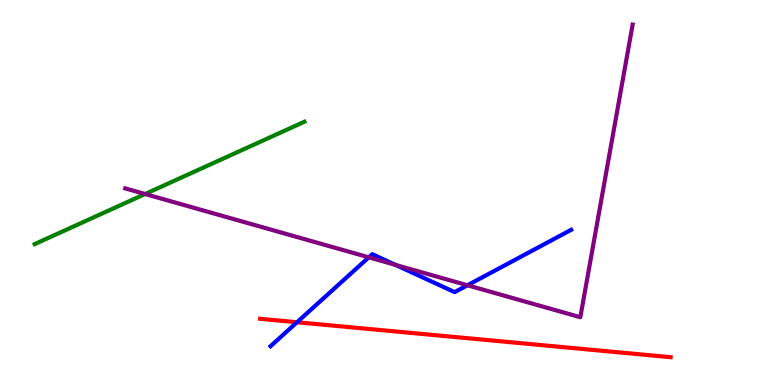[{'lines': ['blue', 'red'], 'intersections': [{'x': 3.83, 'y': 1.63}]}, {'lines': ['green', 'red'], 'intersections': []}, {'lines': ['purple', 'red'], 'intersections': []}, {'lines': ['blue', 'green'], 'intersections': []}, {'lines': ['blue', 'purple'], 'intersections': [{'x': 4.76, 'y': 3.32}, {'x': 5.1, 'y': 3.12}, {'x': 6.03, 'y': 2.59}]}, {'lines': ['green', 'purple'], 'intersections': [{'x': 1.87, 'y': 4.96}]}]